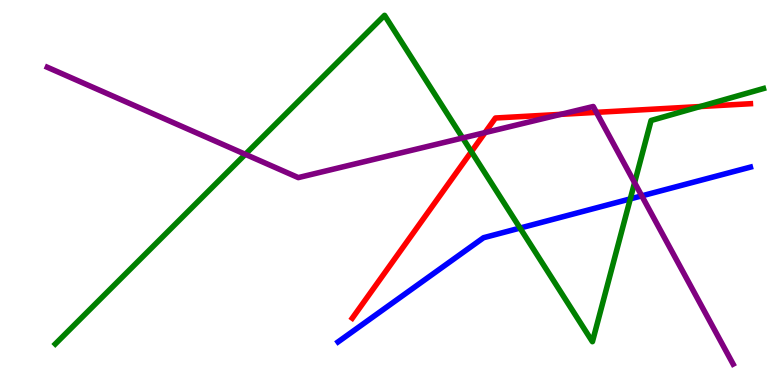[{'lines': ['blue', 'red'], 'intersections': []}, {'lines': ['green', 'red'], 'intersections': [{'x': 6.08, 'y': 6.06}, {'x': 9.03, 'y': 7.23}]}, {'lines': ['purple', 'red'], 'intersections': [{'x': 6.26, 'y': 6.56}, {'x': 7.24, 'y': 7.03}, {'x': 7.7, 'y': 7.08}]}, {'lines': ['blue', 'green'], 'intersections': [{'x': 6.71, 'y': 4.08}, {'x': 8.13, 'y': 4.83}]}, {'lines': ['blue', 'purple'], 'intersections': [{'x': 8.28, 'y': 4.91}]}, {'lines': ['green', 'purple'], 'intersections': [{'x': 3.17, 'y': 5.99}, {'x': 5.97, 'y': 6.42}, {'x': 8.19, 'y': 5.26}]}]